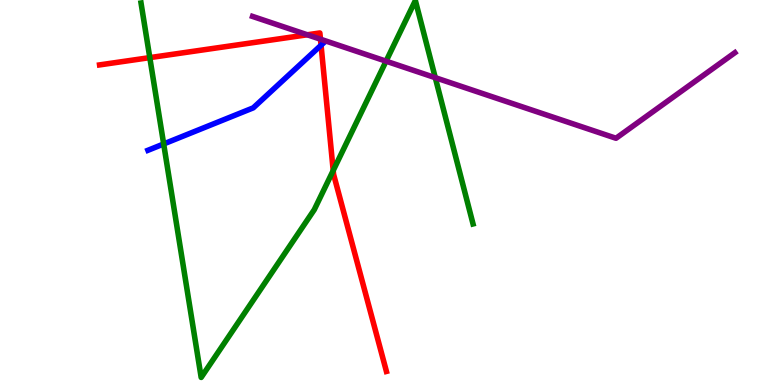[{'lines': ['blue', 'red'], 'intersections': [{'x': 4.14, 'y': 8.83}]}, {'lines': ['green', 'red'], 'intersections': [{'x': 1.93, 'y': 8.5}, {'x': 4.3, 'y': 5.57}]}, {'lines': ['purple', 'red'], 'intersections': [{'x': 3.97, 'y': 9.1}, {'x': 4.14, 'y': 8.98}]}, {'lines': ['blue', 'green'], 'intersections': [{'x': 2.11, 'y': 6.26}]}, {'lines': ['blue', 'purple'], 'intersections': []}, {'lines': ['green', 'purple'], 'intersections': [{'x': 4.98, 'y': 8.41}, {'x': 5.62, 'y': 7.98}]}]